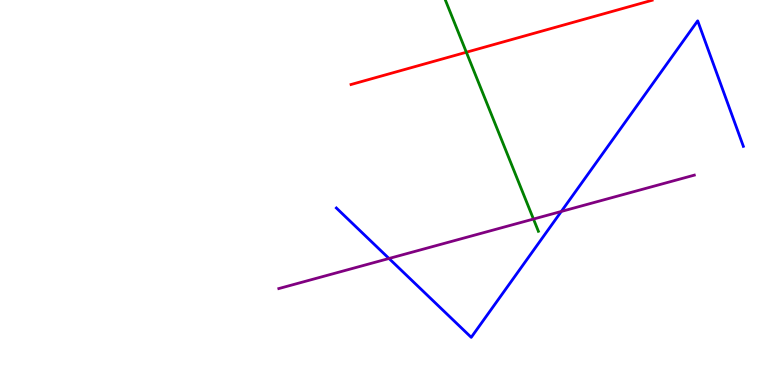[{'lines': ['blue', 'red'], 'intersections': []}, {'lines': ['green', 'red'], 'intersections': [{'x': 6.02, 'y': 8.64}]}, {'lines': ['purple', 'red'], 'intersections': []}, {'lines': ['blue', 'green'], 'intersections': []}, {'lines': ['blue', 'purple'], 'intersections': [{'x': 5.02, 'y': 3.29}, {'x': 7.24, 'y': 4.51}]}, {'lines': ['green', 'purple'], 'intersections': [{'x': 6.88, 'y': 4.31}]}]